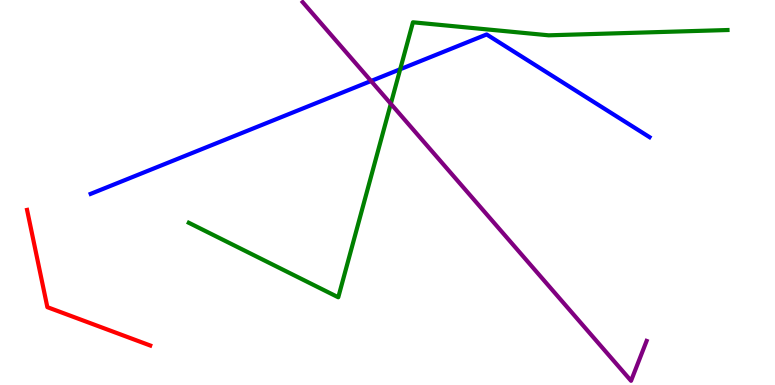[{'lines': ['blue', 'red'], 'intersections': []}, {'lines': ['green', 'red'], 'intersections': []}, {'lines': ['purple', 'red'], 'intersections': []}, {'lines': ['blue', 'green'], 'intersections': [{'x': 5.16, 'y': 8.2}]}, {'lines': ['blue', 'purple'], 'intersections': [{'x': 4.79, 'y': 7.9}]}, {'lines': ['green', 'purple'], 'intersections': [{'x': 5.04, 'y': 7.3}]}]